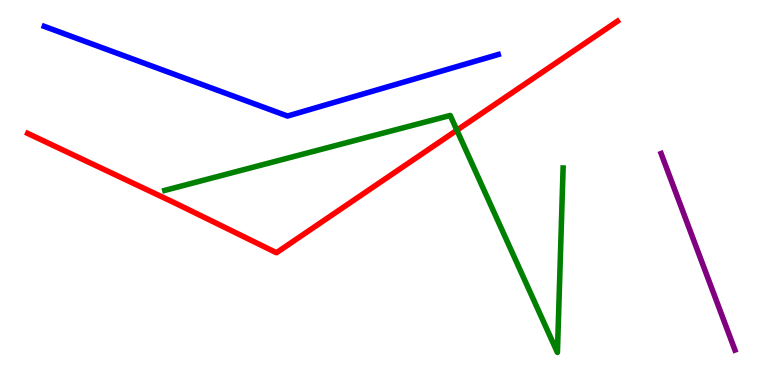[{'lines': ['blue', 'red'], 'intersections': []}, {'lines': ['green', 'red'], 'intersections': [{'x': 5.9, 'y': 6.62}]}, {'lines': ['purple', 'red'], 'intersections': []}, {'lines': ['blue', 'green'], 'intersections': []}, {'lines': ['blue', 'purple'], 'intersections': []}, {'lines': ['green', 'purple'], 'intersections': []}]